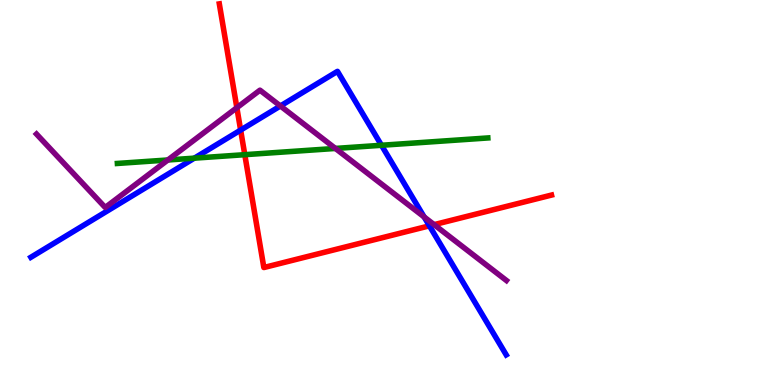[{'lines': ['blue', 'red'], 'intersections': [{'x': 3.1, 'y': 6.62}, {'x': 5.54, 'y': 4.13}]}, {'lines': ['green', 'red'], 'intersections': [{'x': 3.16, 'y': 5.98}]}, {'lines': ['purple', 'red'], 'intersections': [{'x': 3.06, 'y': 7.2}, {'x': 5.6, 'y': 4.16}]}, {'lines': ['blue', 'green'], 'intersections': [{'x': 2.51, 'y': 5.89}, {'x': 4.92, 'y': 6.23}]}, {'lines': ['blue', 'purple'], 'intersections': [{'x': 3.62, 'y': 7.25}, {'x': 5.47, 'y': 4.37}]}, {'lines': ['green', 'purple'], 'intersections': [{'x': 2.17, 'y': 5.84}, {'x': 4.33, 'y': 6.14}]}]